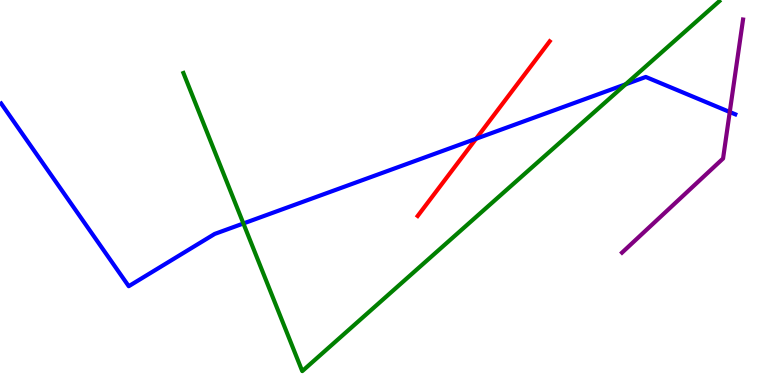[{'lines': ['blue', 'red'], 'intersections': [{'x': 6.14, 'y': 6.4}]}, {'lines': ['green', 'red'], 'intersections': []}, {'lines': ['purple', 'red'], 'intersections': []}, {'lines': ['blue', 'green'], 'intersections': [{'x': 3.14, 'y': 4.2}, {'x': 8.07, 'y': 7.81}]}, {'lines': ['blue', 'purple'], 'intersections': [{'x': 9.42, 'y': 7.09}]}, {'lines': ['green', 'purple'], 'intersections': []}]